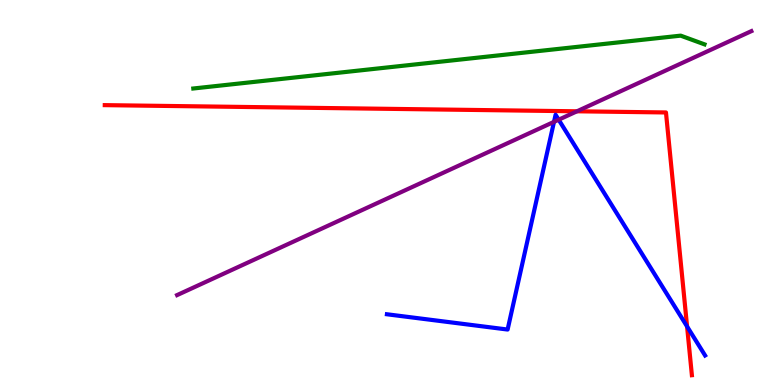[{'lines': ['blue', 'red'], 'intersections': [{'x': 8.87, 'y': 1.52}]}, {'lines': ['green', 'red'], 'intersections': []}, {'lines': ['purple', 'red'], 'intersections': [{'x': 7.44, 'y': 7.11}]}, {'lines': ['blue', 'green'], 'intersections': []}, {'lines': ['blue', 'purple'], 'intersections': [{'x': 7.15, 'y': 6.83}, {'x': 7.21, 'y': 6.89}]}, {'lines': ['green', 'purple'], 'intersections': []}]